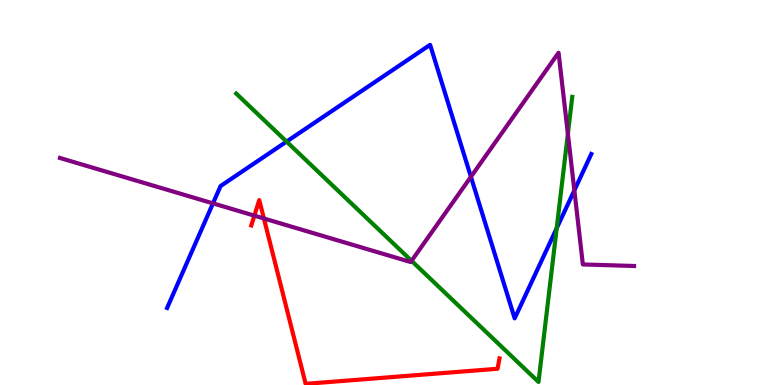[{'lines': ['blue', 'red'], 'intersections': []}, {'lines': ['green', 'red'], 'intersections': []}, {'lines': ['purple', 'red'], 'intersections': [{'x': 3.28, 'y': 4.4}, {'x': 3.41, 'y': 4.33}]}, {'lines': ['blue', 'green'], 'intersections': [{'x': 3.7, 'y': 6.32}, {'x': 7.18, 'y': 4.07}]}, {'lines': ['blue', 'purple'], 'intersections': [{'x': 2.75, 'y': 4.72}, {'x': 6.08, 'y': 5.41}, {'x': 7.41, 'y': 5.06}]}, {'lines': ['green', 'purple'], 'intersections': [{'x': 5.31, 'y': 3.23}, {'x': 7.33, 'y': 6.52}]}]